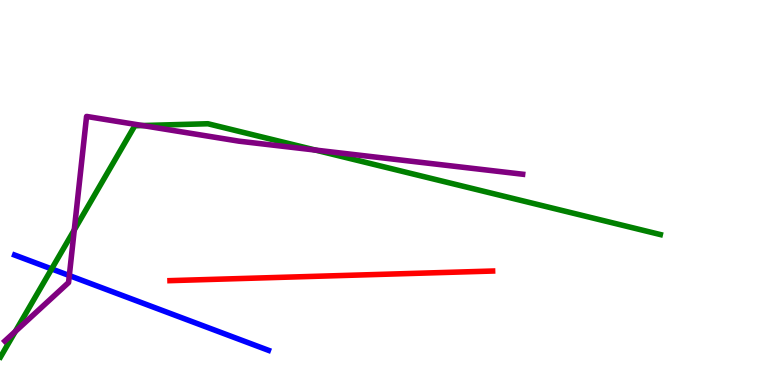[{'lines': ['blue', 'red'], 'intersections': []}, {'lines': ['green', 'red'], 'intersections': []}, {'lines': ['purple', 'red'], 'intersections': []}, {'lines': ['blue', 'green'], 'intersections': [{'x': 0.666, 'y': 3.01}]}, {'lines': ['blue', 'purple'], 'intersections': [{'x': 0.895, 'y': 2.84}]}, {'lines': ['green', 'purple'], 'intersections': [{'x': 0.198, 'y': 1.39}, {'x': 0.958, 'y': 4.03}, {'x': 1.84, 'y': 6.74}, {'x': 4.07, 'y': 6.1}]}]